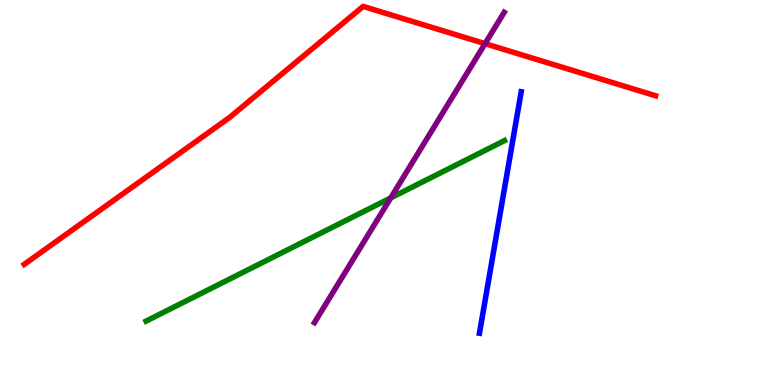[{'lines': ['blue', 'red'], 'intersections': []}, {'lines': ['green', 'red'], 'intersections': []}, {'lines': ['purple', 'red'], 'intersections': [{'x': 6.26, 'y': 8.87}]}, {'lines': ['blue', 'green'], 'intersections': []}, {'lines': ['blue', 'purple'], 'intersections': []}, {'lines': ['green', 'purple'], 'intersections': [{'x': 5.04, 'y': 4.86}]}]